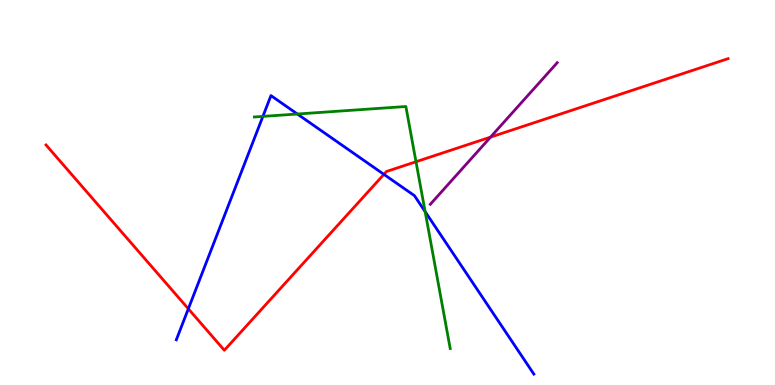[{'lines': ['blue', 'red'], 'intersections': [{'x': 2.43, 'y': 1.98}, {'x': 4.95, 'y': 5.47}]}, {'lines': ['green', 'red'], 'intersections': [{'x': 5.37, 'y': 5.8}]}, {'lines': ['purple', 'red'], 'intersections': [{'x': 6.33, 'y': 6.44}]}, {'lines': ['blue', 'green'], 'intersections': [{'x': 3.39, 'y': 6.98}, {'x': 3.84, 'y': 7.04}, {'x': 5.49, 'y': 4.5}]}, {'lines': ['blue', 'purple'], 'intersections': []}, {'lines': ['green', 'purple'], 'intersections': []}]